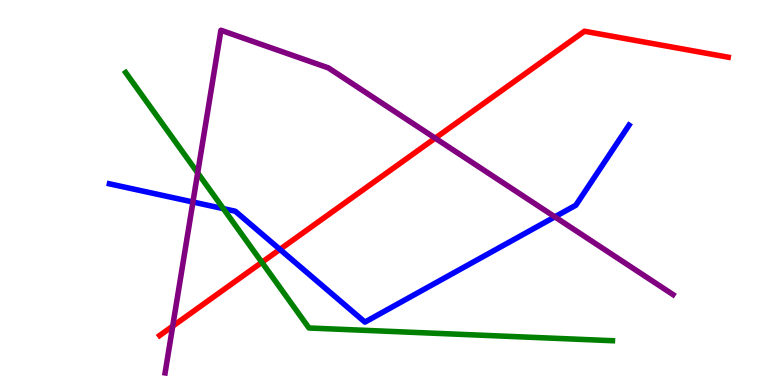[{'lines': ['blue', 'red'], 'intersections': [{'x': 3.61, 'y': 3.52}]}, {'lines': ['green', 'red'], 'intersections': [{'x': 3.38, 'y': 3.19}]}, {'lines': ['purple', 'red'], 'intersections': [{'x': 2.23, 'y': 1.53}, {'x': 5.62, 'y': 6.41}]}, {'lines': ['blue', 'green'], 'intersections': [{'x': 2.88, 'y': 4.58}]}, {'lines': ['blue', 'purple'], 'intersections': [{'x': 2.49, 'y': 4.75}, {'x': 7.16, 'y': 4.37}]}, {'lines': ['green', 'purple'], 'intersections': [{'x': 2.55, 'y': 5.51}]}]